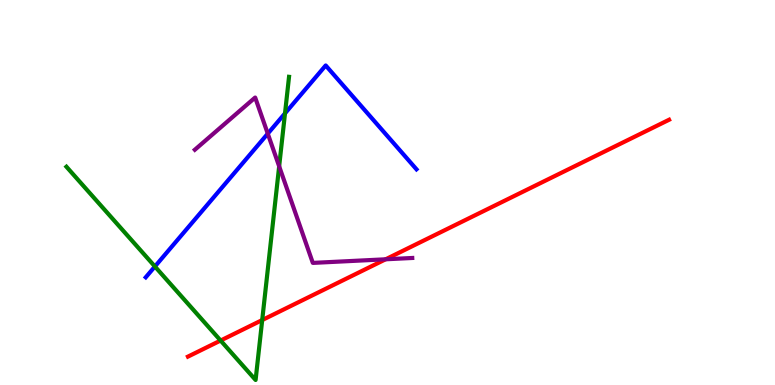[{'lines': ['blue', 'red'], 'intersections': []}, {'lines': ['green', 'red'], 'intersections': [{'x': 2.85, 'y': 1.15}, {'x': 3.38, 'y': 1.69}]}, {'lines': ['purple', 'red'], 'intersections': [{'x': 4.98, 'y': 3.27}]}, {'lines': ['blue', 'green'], 'intersections': [{'x': 2.0, 'y': 3.08}, {'x': 3.68, 'y': 7.06}]}, {'lines': ['blue', 'purple'], 'intersections': [{'x': 3.46, 'y': 6.53}]}, {'lines': ['green', 'purple'], 'intersections': [{'x': 3.6, 'y': 5.68}]}]